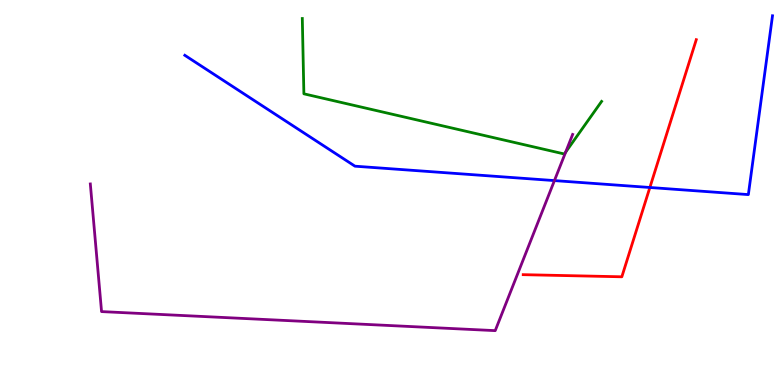[{'lines': ['blue', 'red'], 'intersections': [{'x': 8.39, 'y': 5.13}]}, {'lines': ['green', 'red'], 'intersections': []}, {'lines': ['purple', 'red'], 'intersections': []}, {'lines': ['blue', 'green'], 'intersections': []}, {'lines': ['blue', 'purple'], 'intersections': [{'x': 7.15, 'y': 5.31}]}, {'lines': ['green', 'purple'], 'intersections': [{'x': 7.3, 'y': 6.05}]}]